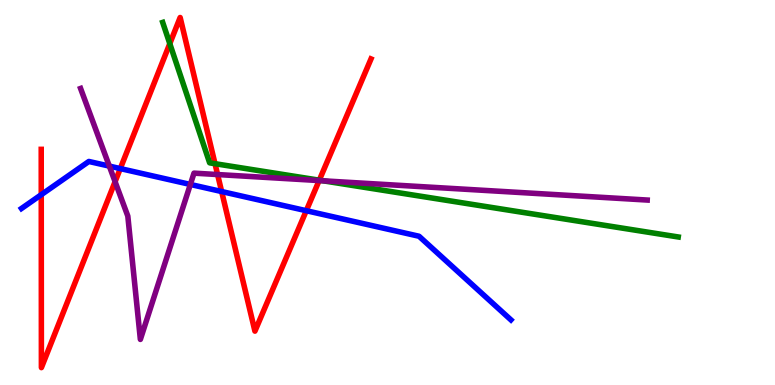[{'lines': ['blue', 'red'], 'intersections': [{'x': 0.532, 'y': 4.94}, {'x': 1.55, 'y': 5.62}, {'x': 2.86, 'y': 5.02}, {'x': 3.95, 'y': 4.53}]}, {'lines': ['green', 'red'], 'intersections': [{'x': 2.19, 'y': 8.87}, {'x': 2.77, 'y': 5.75}, {'x': 4.12, 'y': 5.32}]}, {'lines': ['purple', 'red'], 'intersections': [{'x': 1.49, 'y': 5.28}, {'x': 2.81, 'y': 5.47}, {'x': 4.12, 'y': 5.31}]}, {'lines': ['blue', 'green'], 'intersections': []}, {'lines': ['blue', 'purple'], 'intersections': [{'x': 1.41, 'y': 5.69}, {'x': 2.46, 'y': 5.21}]}, {'lines': ['green', 'purple'], 'intersections': [{'x': 4.17, 'y': 5.3}]}]